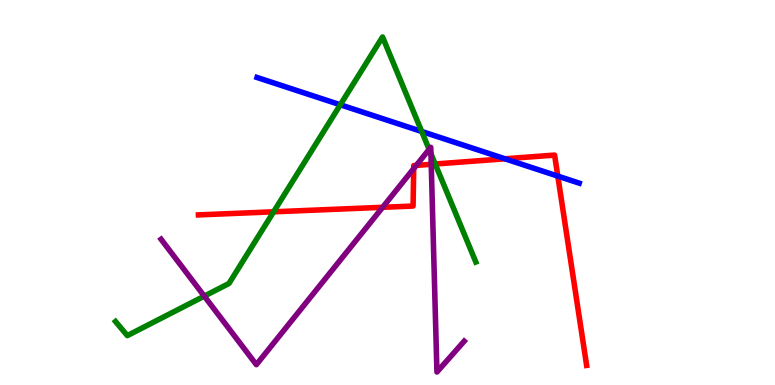[{'lines': ['blue', 'red'], 'intersections': [{'x': 6.52, 'y': 5.88}, {'x': 7.2, 'y': 5.43}]}, {'lines': ['green', 'red'], 'intersections': [{'x': 3.53, 'y': 4.5}, {'x': 5.62, 'y': 5.74}]}, {'lines': ['purple', 'red'], 'intersections': [{'x': 4.94, 'y': 4.62}, {'x': 5.34, 'y': 5.62}, {'x': 5.37, 'y': 5.7}, {'x': 5.56, 'y': 5.73}]}, {'lines': ['blue', 'green'], 'intersections': [{'x': 4.39, 'y': 7.28}, {'x': 5.44, 'y': 6.58}]}, {'lines': ['blue', 'purple'], 'intersections': []}, {'lines': ['green', 'purple'], 'intersections': [{'x': 2.64, 'y': 2.31}, {'x': 5.54, 'y': 6.12}, {'x': 5.56, 'y': 6.01}]}]